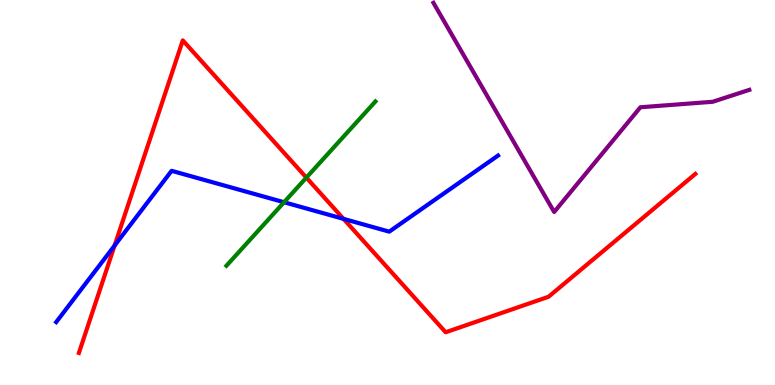[{'lines': ['blue', 'red'], 'intersections': [{'x': 1.48, 'y': 3.62}, {'x': 4.43, 'y': 4.32}]}, {'lines': ['green', 'red'], 'intersections': [{'x': 3.95, 'y': 5.39}]}, {'lines': ['purple', 'red'], 'intersections': []}, {'lines': ['blue', 'green'], 'intersections': [{'x': 3.67, 'y': 4.75}]}, {'lines': ['blue', 'purple'], 'intersections': []}, {'lines': ['green', 'purple'], 'intersections': []}]